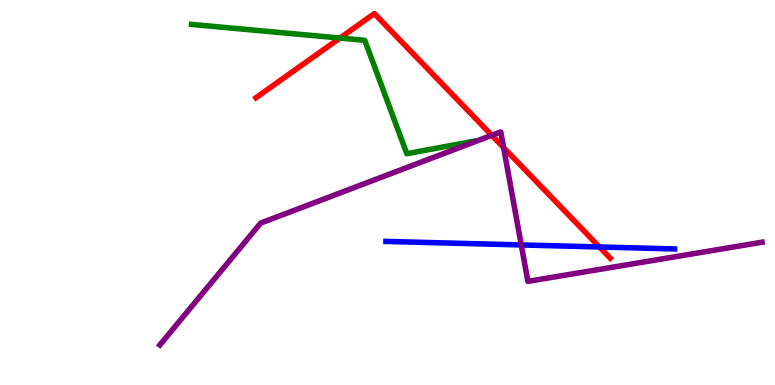[{'lines': ['blue', 'red'], 'intersections': [{'x': 7.73, 'y': 3.59}]}, {'lines': ['green', 'red'], 'intersections': [{'x': 4.39, 'y': 9.01}]}, {'lines': ['purple', 'red'], 'intersections': [{'x': 6.35, 'y': 6.49}, {'x': 6.5, 'y': 6.17}]}, {'lines': ['blue', 'green'], 'intersections': []}, {'lines': ['blue', 'purple'], 'intersections': [{'x': 6.73, 'y': 3.64}]}, {'lines': ['green', 'purple'], 'intersections': []}]